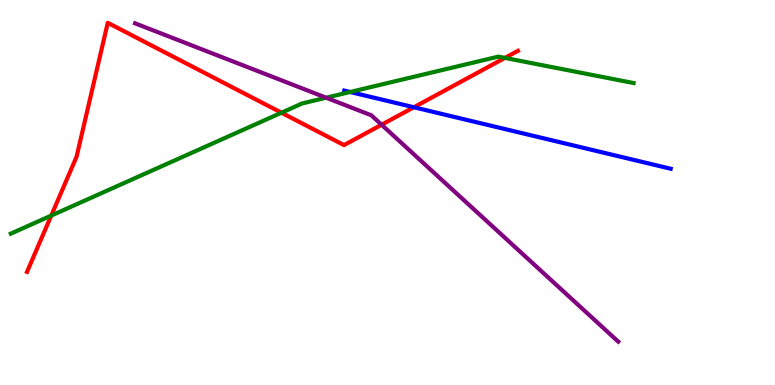[{'lines': ['blue', 'red'], 'intersections': [{'x': 5.34, 'y': 7.21}]}, {'lines': ['green', 'red'], 'intersections': [{'x': 0.661, 'y': 4.4}, {'x': 3.63, 'y': 7.07}, {'x': 6.51, 'y': 8.5}]}, {'lines': ['purple', 'red'], 'intersections': [{'x': 4.92, 'y': 6.76}]}, {'lines': ['blue', 'green'], 'intersections': [{'x': 4.52, 'y': 7.61}]}, {'lines': ['blue', 'purple'], 'intersections': []}, {'lines': ['green', 'purple'], 'intersections': [{'x': 4.21, 'y': 7.46}]}]